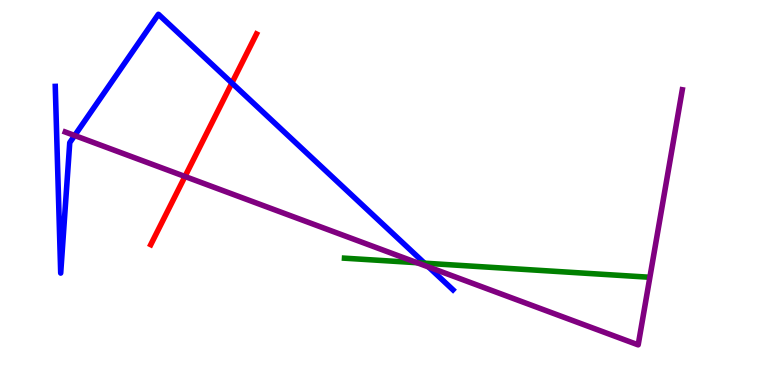[{'lines': ['blue', 'red'], 'intersections': [{'x': 2.99, 'y': 7.84}]}, {'lines': ['green', 'red'], 'intersections': []}, {'lines': ['purple', 'red'], 'intersections': [{'x': 2.39, 'y': 5.42}]}, {'lines': ['blue', 'green'], 'intersections': [{'x': 5.48, 'y': 3.16}]}, {'lines': ['blue', 'purple'], 'intersections': [{'x': 0.964, 'y': 6.48}, {'x': 5.53, 'y': 3.06}]}, {'lines': ['green', 'purple'], 'intersections': [{'x': 5.38, 'y': 3.18}]}]